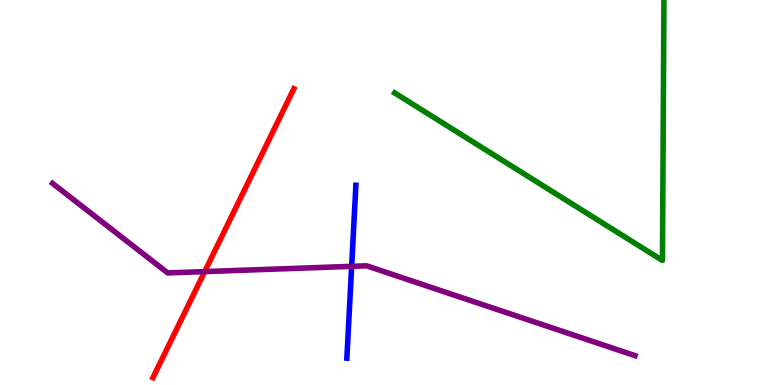[{'lines': ['blue', 'red'], 'intersections': []}, {'lines': ['green', 'red'], 'intersections': []}, {'lines': ['purple', 'red'], 'intersections': [{'x': 2.64, 'y': 2.95}]}, {'lines': ['blue', 'green'], 'intersections': []}, {'lines': ['blue', 'purple'], 'intersections': [{'x': 4.54, 'y': 3.08}]}, {'lines': ['green', 'purple'], 'intersections': []}]